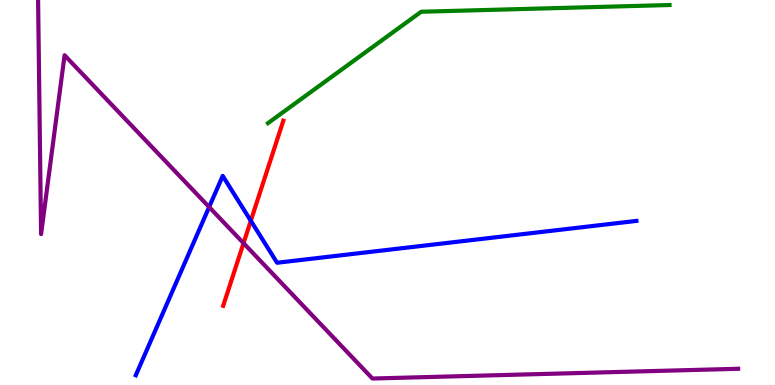[{'lines': ['blue', 'red'], 'intersections': [{'x': 3.24, 'y': 4.27}]}, {'lines': ['green', 'red'], 'intersections': []}, {'lines': ['purple', 'red'], 'intersections': [{'x': 3.14, 'y': 3.68}]}, {'lines': ['blue', 'green'], 'intersections': []}, {'lines': ['blue', 'purple'], 'intersections': [{'x': 2.7, 'y': 4.62}]}, {'lines': ['green', 'purple'], 'intersections': []}]